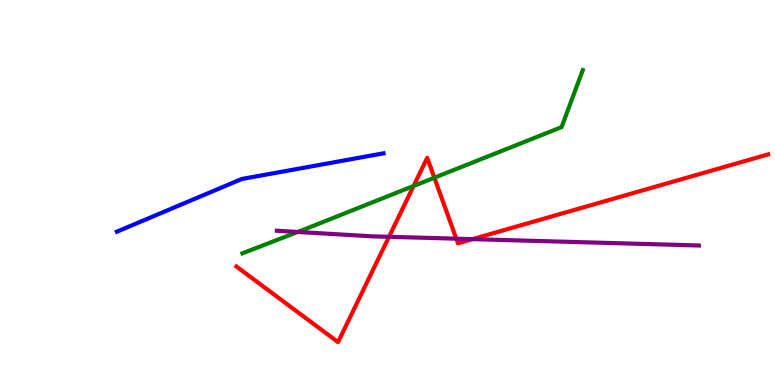[{'lines': ['blue', 'red'], 'intersections': []}, {'lines': ['green', 'red'], 'intersections': [{'x': 5.34, 'y': 5.17}, {'x': 5.6, 'y': 5.38}]}, {'lines': ['purple', 'red'], 'intersections': [{'x': 5.02, 'y': 3.85}, {'x': 5.89, 'y': 3.8}, {'x': 6.1, 'y': 3.79}]}, {'lines': ['blue', 'green'], 'intersections': []}, {'lines': ['blue', 'purple'], 'intersections': []}, {'lines': ['green', 'purple'], 'intersections': [{'x': 3.84, 'y': 3.98}]}]